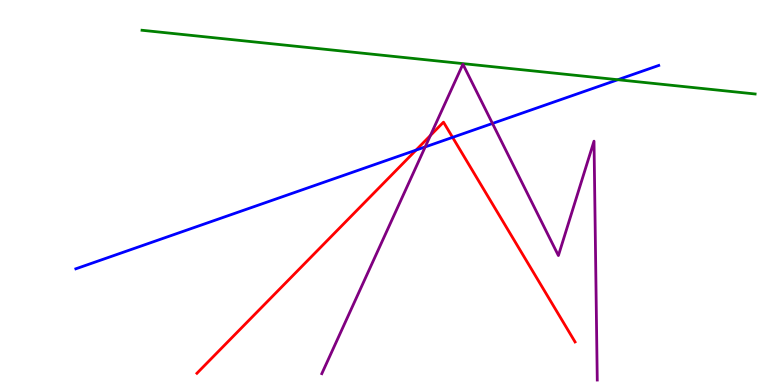[{'lines': ['blue', 'red'], 'intersections': [{'x': 5.37, 'y': 6.1}, {'x': 5.84, 'y': 6.43}]}, {'lines': ['green', 'red'], 'intersections': []}, {'lines': ['purple', 'red'], 'intersections': [{'x': 5.55, 'y': 6.48}]}, {'lines': ['blue', 'green'], 'intersections': [{'x': 7.97, 'y': 7.93}]}, {'lines': ['blue', 'purple'], 'intersections': [{'x': 5.49, 'y': 6.18}, {'x': 6.35, 'y': 6.79}]}, {'lines': ['green', 'purple'], 'intersections': []}]